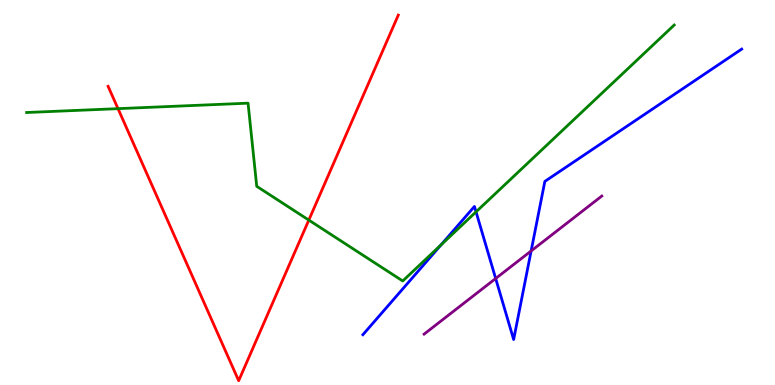[{'lines': ['blue', 'red'], 'intersections': []}, {'lines': ['green', 'red'], 'intersections': [{'x': 1.52, 'y': 7.18}, {'x': 3.98, 'y': 4.28}]}, {'lines': ['purple', 'red'], 'intersections': []}, {'lines': ['blue', 'green'], 'intersections': [{'x': 5.69, 'y': 3.64}, {'x': 6.14, 'y': 4.5}]}, {'lines': ['blue', 'purple'], 'intersections': [{'x': 6.4, 'y': 2.77}, {'x': 6.85, 'y': 3.48}]}, {'lines': ['green', 'purple'], 'intersections': []}]